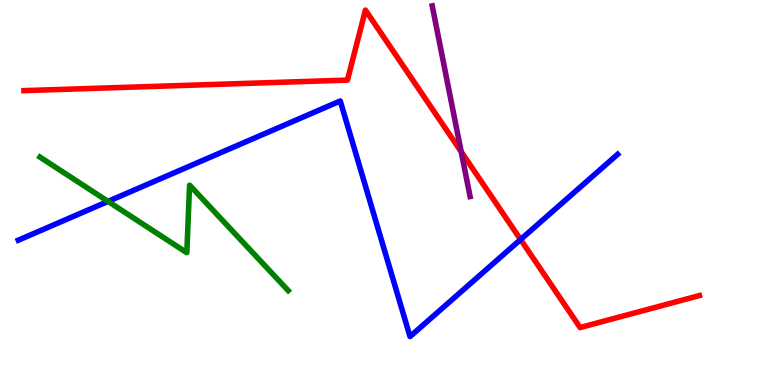[{'lines': ['blue', 'red'], 'intersections': [{'x': 6.72, 'y': 3.78}]}, {'lines': ['green', 'red'], 'intersections': []}, {'lines': ['purple', 'red'], 'intersections': [{'x': 5.95, 'y': 6.06}]}, {'lines': ['blue', 'green'], 'intersections': [{'x': 1.39, 'y': 4.77}]}, {'lines': ['blue', 'purple'], 'intersections': []}, {'lines': ['green', 'purple'], 'intersections': []}]